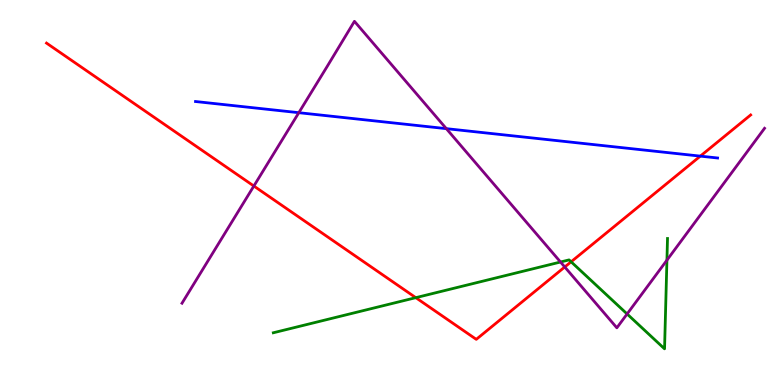[{'lines': ['blue', 'red'], 'intersections': [{'x': 9.04, 'y': 5.94}]}, {'lines': ['green', 'red'], 'intersections': [{'x': 5.37, 'y': 2.27}, {'x': 7.37, 'y': 3.2}]}, {'lines': ['purple', 'red'], 'intersections': [{'x': 3.28, 'y': 5.17}, {'x': 7.29, 'y': 3.07}]}, {'lines': ['blue', 'green'], 'intersections': []}, {'lines': ['blue', 'purple'], 'intersections': [{'x': 3.86, 'y': 7.07}, {'x': 5.76, 'y': 6.66}]}, {'lines': ['green', 'purple'], 'intersections': [{'x': 7.23, 'y': 3.19}, {'x': 8.09, 'y': 1.85}, {'x': 8.61, 'y': 3.24}]}]